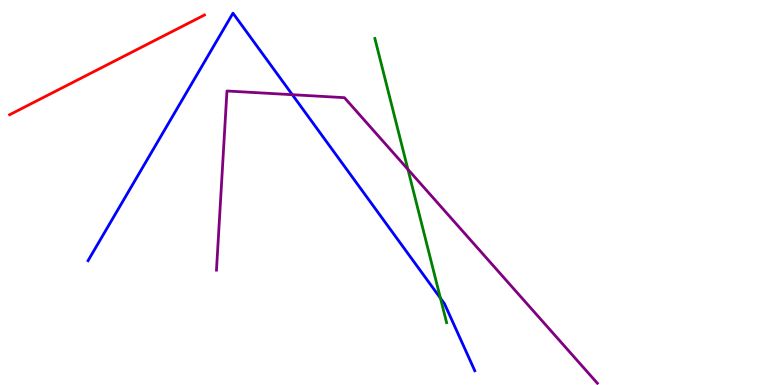[{'lines': ['blue', 'red'], 'intersections': []}, {'lines': ['green', 'red'], 'intersections': []}, {'lines': ['purple', 'red'], 'intersections': []}, {'lines': ['blue', 'green'], 'intersections': [{'x': 5.68, 'y': 2.26}]}, {'lines': ['blue', 'purple'], 'intersections': [{'x': 3.77, 'y': 7.54}]}, {'lines': ['green', 'purple'], 'intersections': [{'x': 5.26, 'y': 5.6}]}]